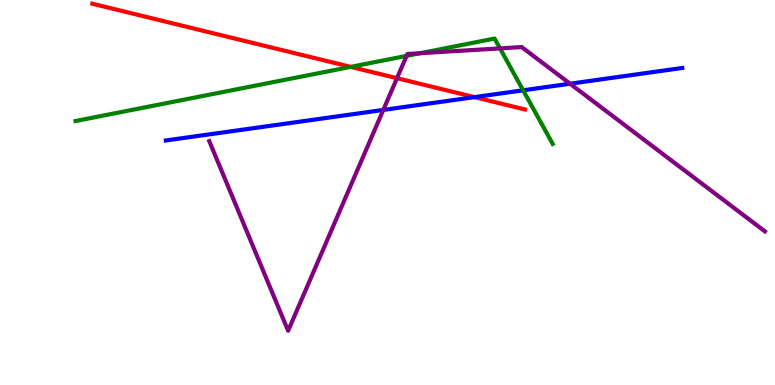[{'lines': ['blue', 'red'], 'intersections': [{'x': 6.12, 'y': 7.48}]}, {'lines': ['green', 'red'], 'intersections': [{'x': 4.53, 'y': 8.26}]}, {'lines': ['purple', 'red'], 'intersections': [{'x': 5.12, 'y': 7.97}]}, {'lines': ['blue', 'green'], 'intersections': [{'x': 6.75, 'y': 7.65}]}, {'lines': ['blue', 'purple'], 'intersections': [{'x': 4.95, 'y': 7.14}, {'x': 7.36, 'y': 7.83}]}, {'lines': ['green', 'purple'], 'intersections': [{'x': 5.25, 'y': 8.55}, {'x': 5.42, 'y': 8.62}, {'x': 6.45, 'y': 8.74}]}]